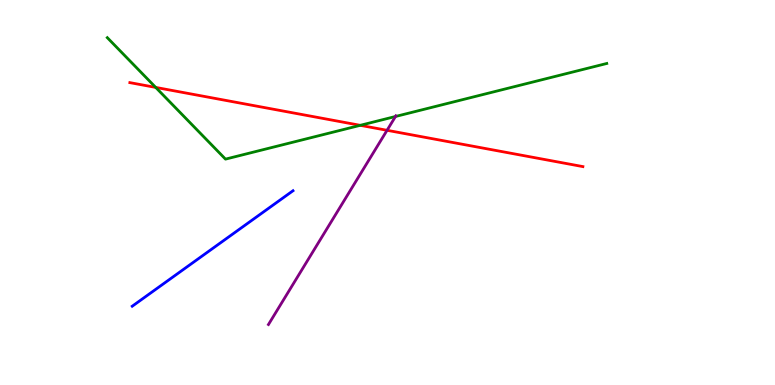[{'lines': ['blue', 'red'], 'intersections': []}, {'lines': ['green', 'red'], 'intersections': [{'x': 2.01, 'y': 7.73}, {'x': 4.65, 'y': 6.74}]}, {'lines': ['purple', 'red'], 'intersections': [{'x': 4.99, 'y': 6.62}]}, {'lines': ['blue', 'green'], 'intersections': []}, {'lines': ['blue', 'purple'], 'intersections': []}, {'lines': ['green', 'purple'], 'intersections': [{'x': 5.1, 'y': 6.97}]}]